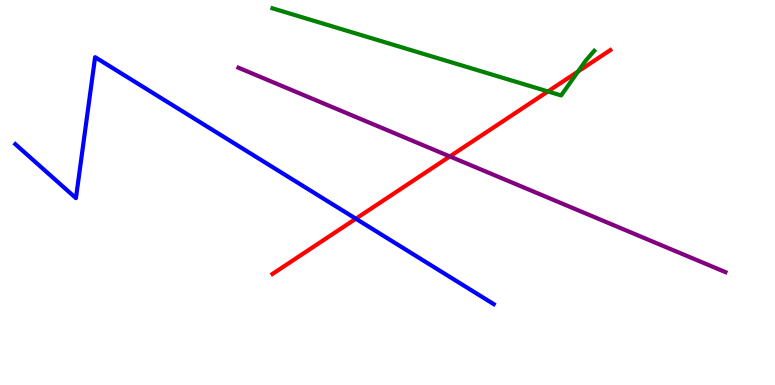[{'lines': ['blue', 'red'], 'intersections': [{'x': 4.59, 'y': 4.32}]}, {'lines': ['green', 'red'], 'intersections': [{'x': 7.07, 'y': 7.62}, {'x': 7.46, 'y': 8.14}]}, {'lines': ['purple', 'red'], 'intersections': [{'x': 5.8, 'y': 5.94}]}, {'lines': ['blue', 'green'], 'intersections': []}, {'lines': ['blue', 'purple'], 'intersections': []}, {'lines': ['green', 'purple'], 'intersections': []}]